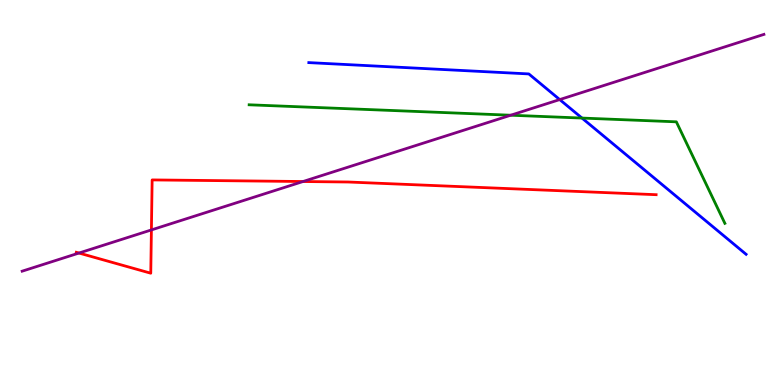[{'lines': ['blue', 'red'], 'intersections': []}, {'lines': ['green', 'red'], 'intersections': []}, {'lines': ['purple', 'red'], 'intersections': [{'x': 1.02, 'y': 3.43}, {'x': 1.95, 'y': 4.03}, {'x': 3.91, 'y': 5.29}]}, {'lines': ['blue', 'green'], 'intersections': [{'x': 7.51, 'y': 6.93}]}, {'lines': ['blue', 'purple'], 'intersections': [{'x': 7.22, 'y': 7.41}]}, {'lines': ['green', 'purple'], 'intersections': [{'x': 6.59, 'y': 7.01}]}]